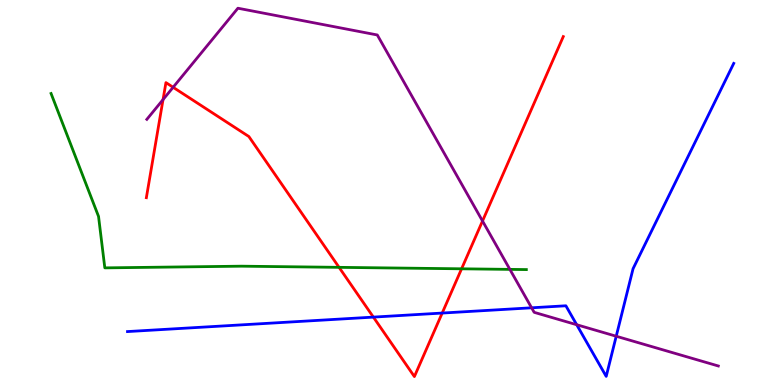[{'lines': ['blue', 'red'], 'intersections': [{'x': 4.82, 'y': 1.76}, {'x': 5.71, 'y': 1.87}]}, {'lines': ['green', 'red'], 'intersections': [{'x': 4.38, 'y': 3.06}, {'x': 5.96, 'y': 3.02}]}, {'lines': ['purple', 'red'], 'intersections': [{'x': 2.1, 'y': 7.41}, {'x': 2.23, 'y': 7.73}, {'x': 6.23, 'y': 4.26}]}, {'lines': ['blue', 'green'], 'intersections': []}, {'lines': ['blue', 'purple'], 'intersections': [{'x': 6.86, 'y': 2.01}, {'x': 7.44, 'y': 1.57}, {'x': 7.95, 'y': 1.27}]}, {'lines': ['green', 'purple'], 'intersections': [{'x': 6.58, 'y': 3.0}]}]